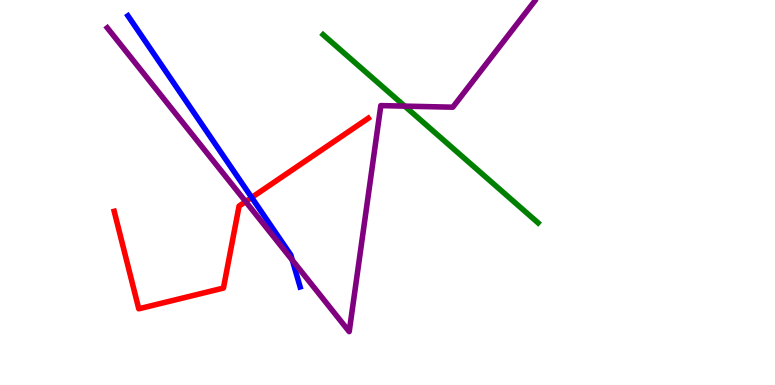[{'lines': ['blue', 'red'], 'intersections': [{'x': 3.25, 'y': 4.87}]}, {'lines': ['green', 'red'], 'intersections': []}, {'lines': ['purple', 'red'], 'intersections': [{'x': 3.17, 'y': 4.76}]}, {'lines': ['blue', 'green'], 'intersections': []}, {'lines': ['blue', 'purple'], 'intersections': [{'x': 3.77, 'y': 3.24}]}, {'lines': ['green', 'purple'], 'intersections': [{'x': 5.22, 'y': 7.24}]}]